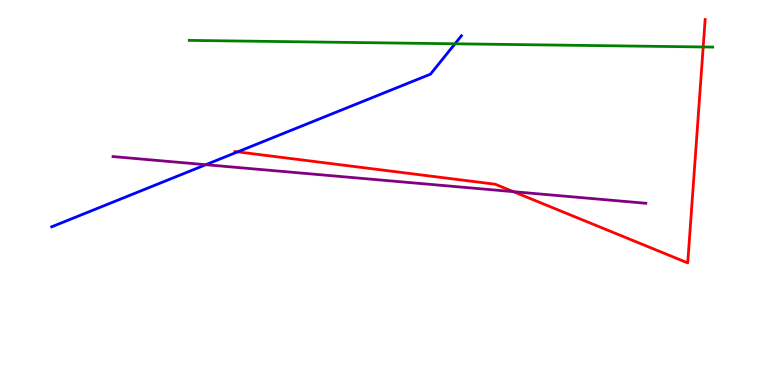[{'lines': ['blue', 'red'], 'intersections': [{'x': 3.07, 'y': 6.06}]}, {'lines': ['green', 'red'], 'intersections': [{'x': 9.07, 'y': 8.78}]}, {'lines': ['purple', 'red'], 'intersections': [{'x': 6.62, 'y': 5.02}]}, {'lines': ['blue', 'green'], 'intersections': [{'x': 5.87, 'y': 8.86}]}, {'lines': ['blue', 'purple'], 'intersections': [{'x': 2.66, 'y': 5.72}]}, {'lines': ['green', 'purple'], 'intersections': []}]